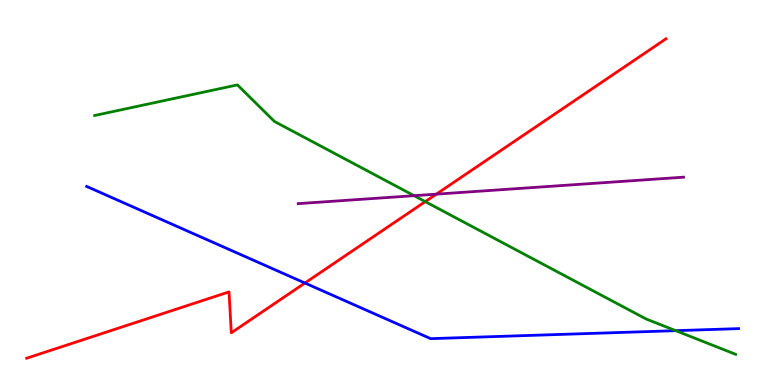[{'lines': ['blue', 'red'], 'intersections': [{'x': 3.93, 'y': 2.65}]}, {'lines': ['green', 'red'], 'intersections': [{'x': 5.49, 'y': 4.76}]}, {'lines': ['purple', 'red'], 'intersections': [{'x': 5.63, 'y': 4.96}]}, {'lines': ['blue', 'green'], 'intersections': [{'x': 8.72, 'y': 1.41}]}, {'lines': ['blue', 'purple'], 'intersections': []}, {'lines': ['green', 'purple'], 'intersections': [{'x': 5.34, 'y': 4.92}]}]